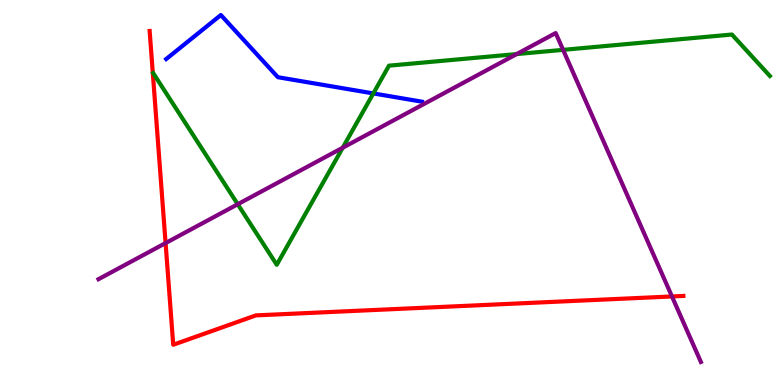[{'lines': ['blue', 'red'], 'intersections': []}, {'lines': ['green', 'red'], 'intersections': []}, {'lines': ['purple', 'red'], 'intersections': [{'x': 2.14, 'y': 3.69}, {'x': 8.67, 'y': 2.3}]}, {'lines': ['blue', 'green'], 'intersections': [{'x': 4.82, 'y': 7.57}]}, {'lines': ['blue', 'purple'], 'intersections': []}, {'lines': ['green', 'purple'], 'intersections': [{'x': 3.07, 'y': 4.7}, {'x': 4.42, 'y': 6.16}, {'x': 6.67, 'y': 8.6}, {'x': 7.27, 'y': 8.7}]}]